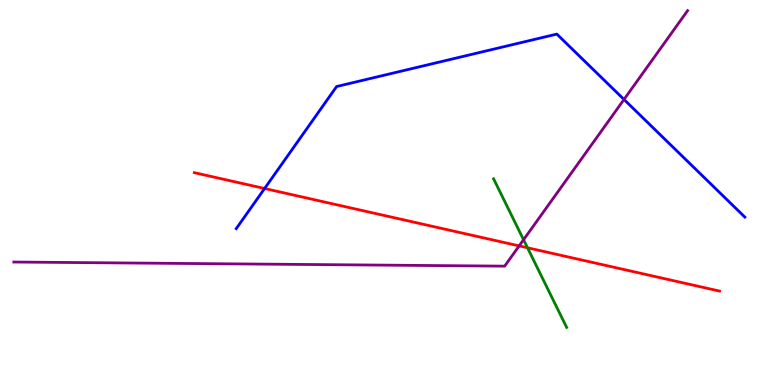[{'lines': ['blue', 'red'], 'intersections': [{'x': 3.41, 'y': 5.1}]}, {'lines': ['green', 'red'], 'intersections': [{'x': 6.81, 'y': 3.56}]}, {'lines': ['purple', 'red'], 'intersections': [{'x': 6.7, 'y': 3.61}]}, {'lines': ['blue', 'green'], 'intersections': []}, {'lines': ['blue', 'purple'], 'intersections': [{'x': 8.05, 'y': 7.42}]}, {'lines': ['green', 'purple'], 'intersections': [{'x': 6.76, 'y': 3.77}]}]